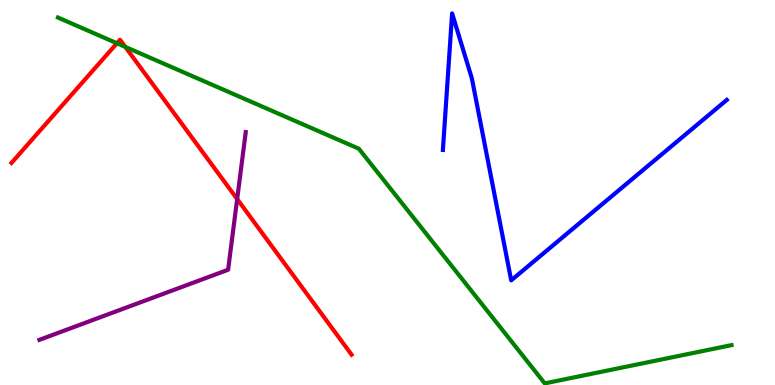[{'lines': ['blue', 'red'], 'intersections': []}, {'lines': ['green', 'red'], 'intersections': [{'x': 1.51, 'y': 8.88}, {'x': 1.62, 'y': 8.78}]}, {'lines': ['purple', 'red'], 'intersections': [{'x': 3.06, 'y': 4.83}]}, {'lines': ['blue', 'green'], 'intersections': []}, {'lines': ['blue', 'purple'], 'intersections': []}, {'lines': ['green', 'purple'], 'intersections': []}]